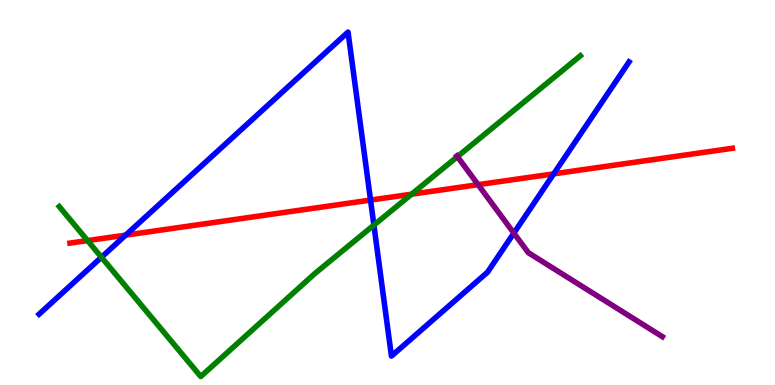[{'lines': ['blue', 'red'], 'intersections': [{'x': 1.62, 'y': 3.89}, {'x': 4.78, 'y': 4.8}, {'x': 7.14, 'y': 5.48}]}, {'lines': ['green', 'red'], 'intersections': [{'x': 1.13, 'y': 3.75}, {'x': 5.31, 'y': 4.96}]}, {'lines': ['purple', 'red'], 'intersections': [{'x': 6.17, 'y': 5.2}]}, {'lines': ['blue', 'green'], 'intersections': [{'x': 1.31, 'y': 3.32}, {'x': 4.82, 'y': 4.15}]}, {'lines': ['blue', 'purple'], 'intersections': [{'x': 6.63, 'y': 3.95}]}, {'lines': ['green', 'purple'], 'intersections': [{'x': 5.9, 'y': 5.93}]}]